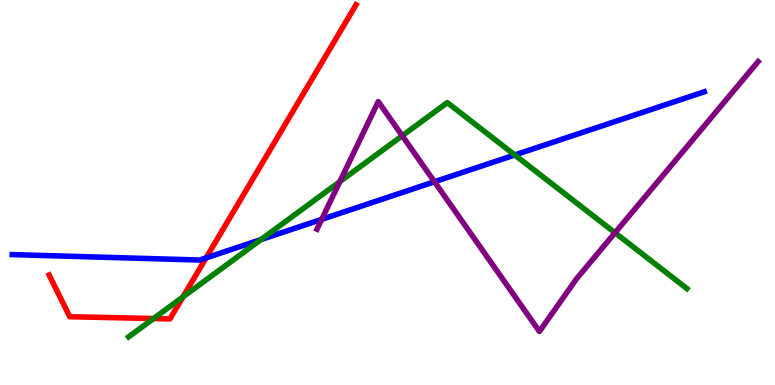[{'lines': ['blue', 'red'], 'intersections': [{'x': 2.66, 'y': 3.3}]}, {'lines': ['green', 'red'], 'intersections': [{'x': 1.98, 'y': 1.73}, {'x': 2.36, 'y': 2.29}]}, {'lines': ['purple', 'red'], 'intersections': []}, {'lines': ['blue', 'green'], 'intersections': [{'x': 3.37, 'y': 3.78}, {'x': 6.64, 'y': 5.97}]}, {'lines': ['blue', 'purple'], 'intersections': [{'x': 4.15, 'y': 4.3}, {'x': 5.61, 'y': 5.28}]}, {'lines': ['green', 'purple'], 'intersections': [{'x': 4.39, 'y': 5.28}, {'x': 5.19, 'y': 6.47}, {'x': 7.94, 'y': 3.95}]}]